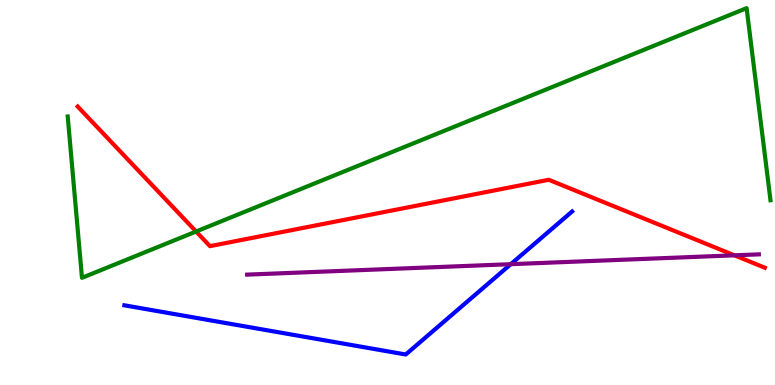[{'lines': ['blue', 'red'], 'intersections': []}, {'lines': ['green', 'red'], 'intersections': [{'x': 2.53, 'y': 3.99}]}, {'lines': ['purple', 'red'], 'intersections': [{'x': 9.48, 'y': 3.37}]}, {'lines': ['blue', 'green'], 'intersections': []}, {'lines': ['blue', 'purple'], 'intersections': [{'x': 6.59, 'y': 3.14}]}, {'lines': ['green', 'purple'], 'intersections': []}]